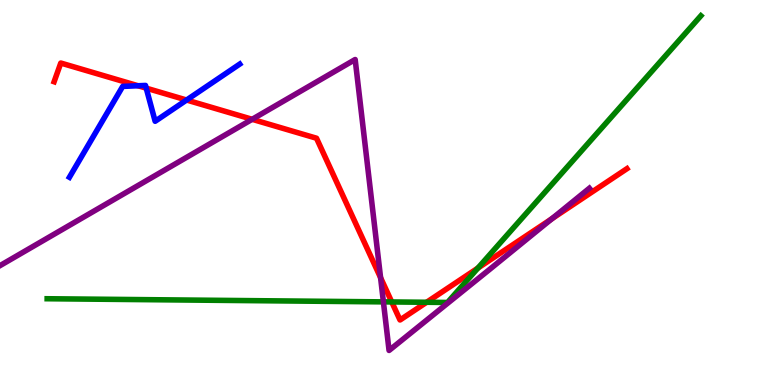[{'lines': ['blue', 'red'], 'intersections': [{'x': 1.78, 'y': 7.77}, {'x': 1.89, 'y': 7.71}, {'x': 2.41, 'y': 7.4}]}, {'lines': ['green', 'red'], 'intersections': [{'x': 5.05, 'y': 2.16}, {'x': 5.5, 'y': 2.15}, {'x': 6.17, 'y': 3.04}]}, {'lines': ['purple', 'red'], 'intersections': [{'x': 3.25, 'y': 6.9}, {'x': 4.91, 'y': 2.79}, {'x': 7.12, 'y': 4.32}]}, {'lines': ['blue', 'green'], 'intersections': []}, {'lines': ['blue', 'purple'], 'intersections': []}, {'lines': ['green', 'purple'], 'intersections': [{'x': 4.95, 'y': 2.16}]}]